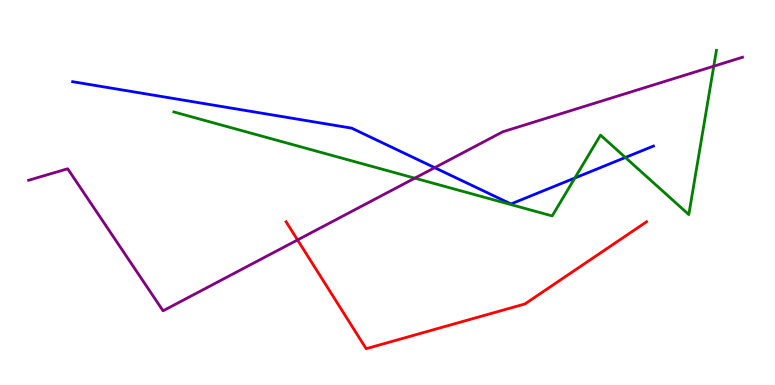[{'lines': ['blue', 'red'], 'intersections': []}, {'lines': ['green', 'red'], 'intersections': []}, {'lines': ['purple', 'red'], 'intersections': [{'x': 3.84, 'y': 3.77}]}, {'lines': ['blue', 'green'], 'intersections': [{'x': 7.42, 'y': 5.38}, {'x': 8.07, 'y': 5.91}]}, {'lines': ['blue', 'purple'], 'intersections': [{'x': 5.61, 'y': 5.64}]}, {'lines': ['green', 'purple'], 'intersections': [{'x': 5.35, 'y': 5.37}, {'x': 9.21, 'y': 8.28}]}]